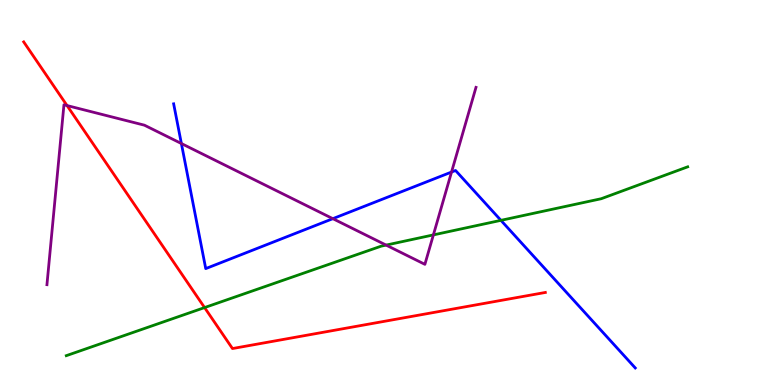[{'lines': ['blue', 'red'], 'intersections': []}, {'lines': ['green', 'red'], 'intersections': [{'x': 2.64, 'y': 2.01}]}, {'lines': ['purple', 'red'], 'intersections': [{'x': 0.865, 'y': 7.26}]}, {'lines': ['blue', 'green'], 'intersections': [{'x': 6.46, 'y': 4.28}]}, {'lines': ['blue', 'purple'], 'intersections': [{'x': 2.34, 'y': 6.27}, {'x': 4.29, 'y': 4.32}, {'x': 5.83, 'y': 5.53}]}, {'lines': ['green', 'purple'], 'intersections': [{'x': 4.98, 'y': 3.63}, {'x': 5.59, 'y': 3.9}]}]